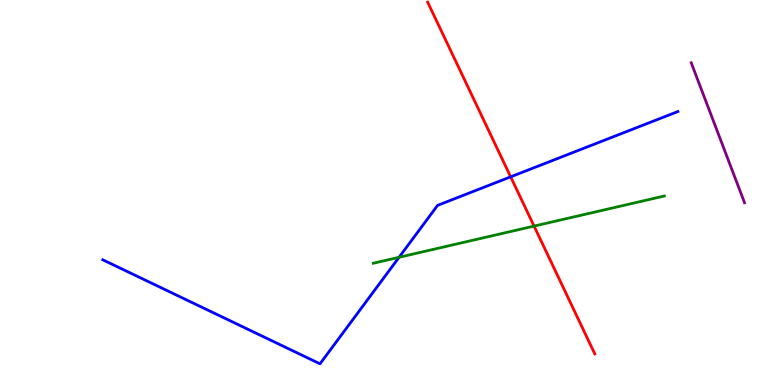[{'lines': ['blue', 'red'], 'intersections': [{'x': 6.59, 'y': 5.41}]}, {'lines': ['green', 'red'], 'intersections': [{'x': 6.89, 'y': 4.13}]}, {'lines': ['purple', 'red'], 'intersections': []}, {'lines': ['blue', 'green'], 'intersections': [{'x': 5.15, 'y': 3.32}]}, {'lines': ['blue', 'purple'], 'intersections': []}, {'lines': ['green', 'purple'], 'intersections': []}]